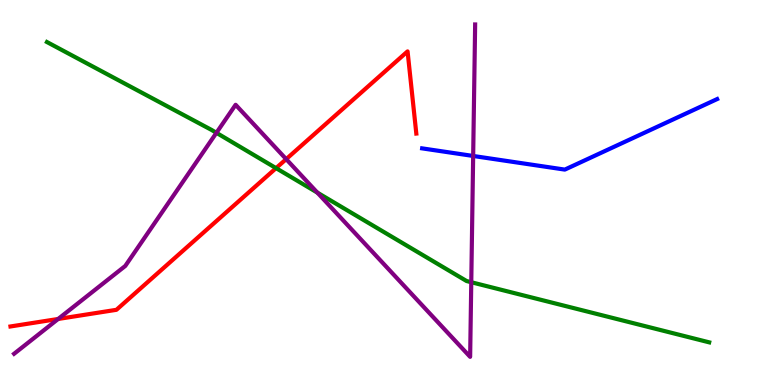[{'lines': ['blue', 'red'], 'intersections': []}, {'lines': ['green', 'red'], 'intersections': [{'x': 3.56, 'y': 5.63}]}, {'lines': ['purple', 'red'], 'intersections': [{'x': 0.75, 'y': 1.71}, {'x': 3.69, 'y': 5.87}]}, {'lines': ['blue', 'green'], 'intersections': []}, {'lines': ['blue', 'purple'], 'intersections': [{'x': 6.11, 'y': 5.95}]}, {'lines': ['green', 'purple'], 'intersections': [{'x': 2.79, 'y': 6.55}, {'x': 4.09, 'y': 5.0}, {'x': 6.08, 'y': 2.67}]}]